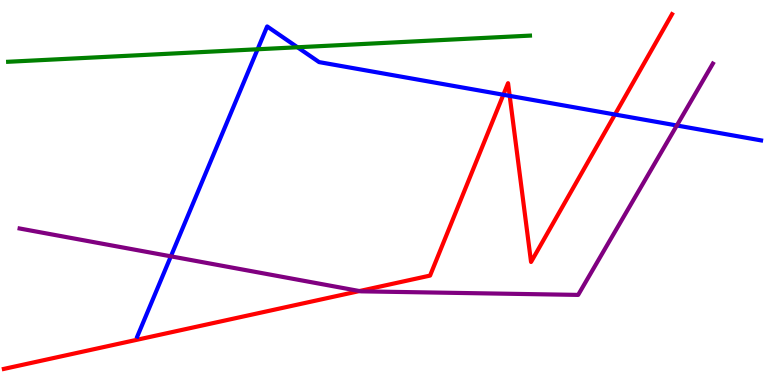[{'lines': ['blue', 'red'], 'intersections': [{'x': 6.49, 'y': 7.54}, {'x': 6.58, 'y': 7.51}, {'x': 7.93, 'y': 7.03}]}, {'lines': ['green', 'red'], 'intersections': []}, {'lines': ['purple', 'red'], 'intersections': [{'x': 4.64, 'y': 2.44}]}, {'lines': ['blue', 'green'], 'intersections': [{'x': 3.32, 'y': 8.72}, {'x': 3.84, 'y': 8.77}]}, {'lines': ['blue', 'purple'], 'intersections': [{'x': 2.2, 'y': 3.34}, {'x': 8.73, 'y': 6.74}]}, {'lines': ['green', 'purple'], 'intersections': []}]